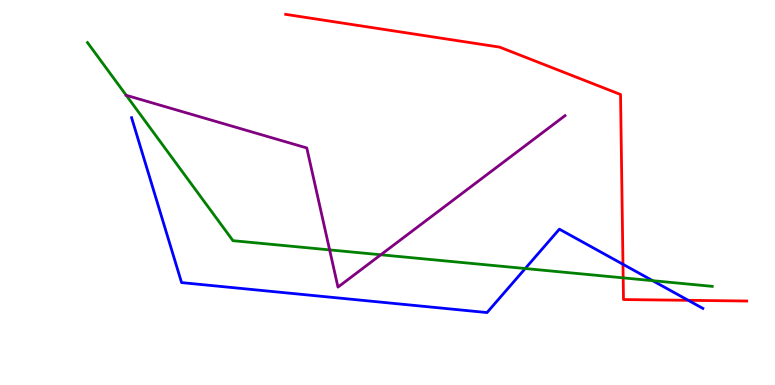[{'lines': ['blue', 'red'], 'intersections': [{'x': 8.04, 'y': 3.14}, {'x': 8.88, 'y': 2.2}]}, {'lines': ['green', 'red'], 'intersections': [{'x': 8.04, 'y': 2.78}]}, {'lines': ['purple', 'red'], 'intersections': []}, {'lines': ['blue', 'green'], 'intersections': [{'x': 6.78, 'y': 3.03}, {'x': 8.42, 'y': 2.71}]}, {'lines': ['blue', 'purple'], 'intersections': []}, {'lines': ['green', 'purple'], 'intersections': [{'x': 1.63, 'y': 7.52}, {'x': 4.25, 'y': 3.51}, {'x': 4.91, 'y': 3.38}]}]